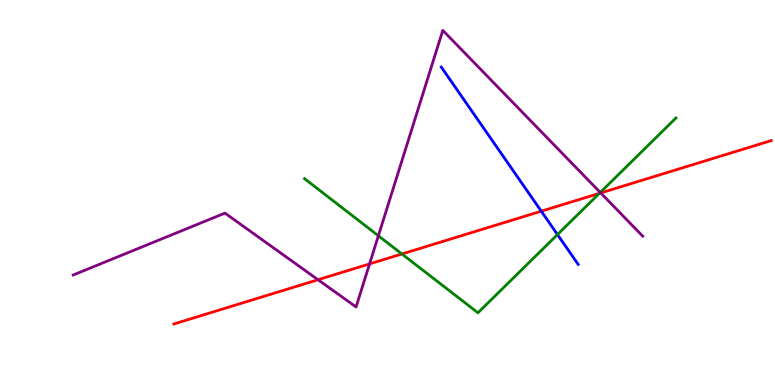[{'lines': ['blue', 'red'], 'intersections': [{'x': 6.98, 'y': 4.51}]}, {'lines': ['green', 'red'], 'intersections': [{'x': 5.19, 'y': 3.4}, {'x': 7.73, 'y': 4.98}]}, {'lines': ['purple', 'red'], 'intersections': [{'x': 4.1, 'y': 2.73}, {'x': 4.77, 'y': 3.15}, {'x': 7.75, 'y': 4.99}]}, {'lines': ['blue', 'green'], 'intersections': [{'x': 7.19, 'y': 3.91}]}, {'lines': ['blue', 'purple'], 'intersections': []}, {'lines': ['green', 'purple'], 'intersections': [{'x': 4.88, 'y': 3.88}, {'x': 7.75, 'y': 5.0}]}]